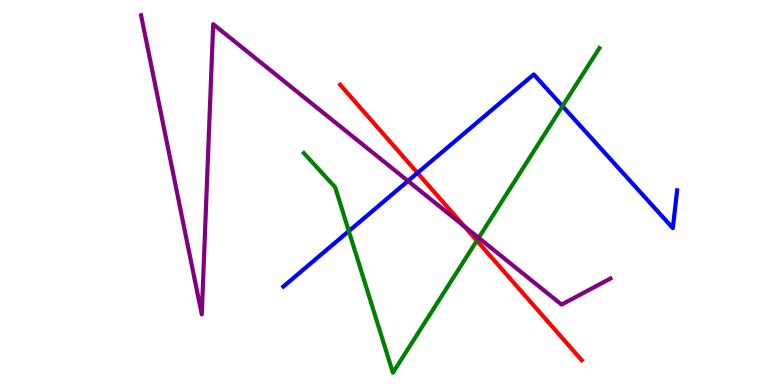[{'lines': ['blue', 'red'], 'intersections': [{'x': 5.39, 'y': 5.51}]}, {'lines': ['green', 'red'], 'intersections': [{'x': 6.15, 'y': 3.75}]}, {'lines': ['purple', 'red'], 'intersections': [{'x': 5.99, 'y': 4.12}]}, {'lines': ['blue', 'green'], 'intersections': [{'x': 4.5, 'y': 4.0}, {'x': 7.26, 'y': 7.24}]}, {'lines': ['blue', 'purple'], 'intersections': [{'x': 5.26, 'y': 5.3}]}, {'lines': ['green', 'purple'], 'intersections': [{'x': 6.18, 'y': 3.82}]}]